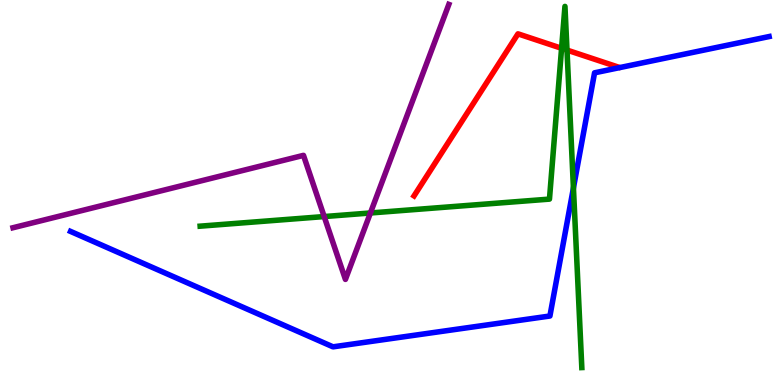[{'lines': ['blue', 'red'], 'intersections': []}, {'lines': ['green', 'red'], 'intersections': [{'x': 7.25, 'y': 8.75}, {'x': 7.32, 'y': 8.7}]}, {'lines': ['purple', 'red'], 'intersections': []}, {'lines': ['blue', 'green'], 'intersections': [{'x': 7.4, 'y': 5.12}]}, {'lines': ['blue', 'purple'], 'intersections': []}, {'lines': ['green', 'purple'], 'intersections': [{'x': 4.18, 'y': 4.38}, {'x': 4.78, 'y': 4.47}]}]